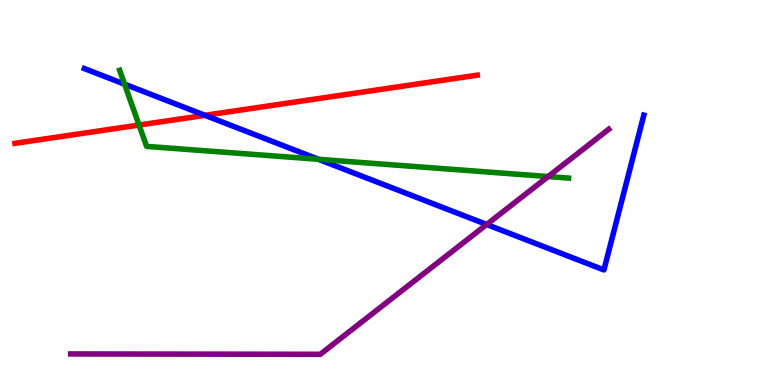[{'lines': ['blue', 'red'], 'intersections': [{'x': 2.64, 'y': 7.0}]}, {'lines': ['green', 'red'], 'intersections': [{'x': 1.79, 'y': 6.75}]}, {'lines': ['purple', 'red'], 'intersections': []}, {'lines': ['blue', 'green'], 'intersections': [{'x': 1.61, 'y': 7.81}, {'x': 4.11, 'y': 5.86}]}, {'lines': ['blue', 'purple'], 'intersections': [{'x': 6.28, 'y': 4.17}]}, {'lines': ['green', 'purple'], 'intersections': [{'x': 7.07, 'y': 5.41}]}]